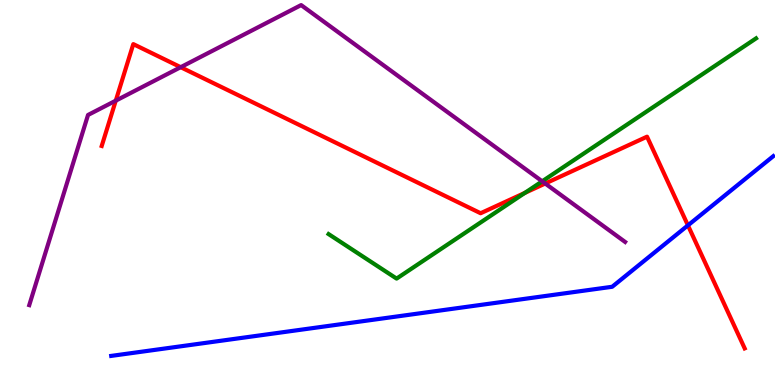[{'lines': ['blue', 'red'], 'intersections': [{'x': 8.88, 'y': 4.15}]}, {'lines': ['green', 'red'], 'intersections': [{'x': 6.77, 'y': 4.99}]}, {'lines': ['purple', 'red'], 'intersections': [{'x': 1.49, 'y': 7.39}, {'x': 2.33, 'y': 8.25}, {'x': 7.04, 'y': 5.23}]}, {'lines': ['blue', 'green'], 'intersections': []}, {'lines': ['blue', 'purple'], 'intersections': []}, {'lines': ['green', 'purple'], 'intersections': [{'x': 7.0, 'y': 5.29}]}]